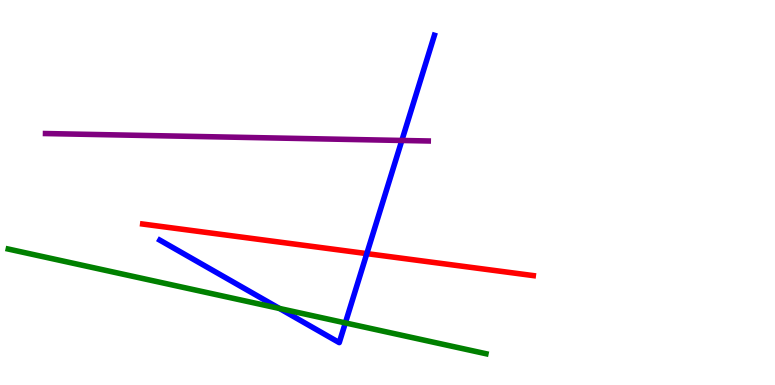[{'lines': ['blue', 'red'], 'intersections': [{'x': 4.73, 'y': 3.41}]}, {'lines': ['green', 'red'], 'intersections': []}, {'lines': ['purple', 'red'], 'intersections': []}, {'lines': ['blue', 'green'], 'intersections': [{'x': 3.61, 'y': 1.99}, {'x': 4.46, 'y': 1.61}]}, {'lines': ['blue', 'purple'], 'intersections': [{'x': 5.19, 'y': 6.35}]}, {'lines': ['green', 'purple'], 'intersections': []}]